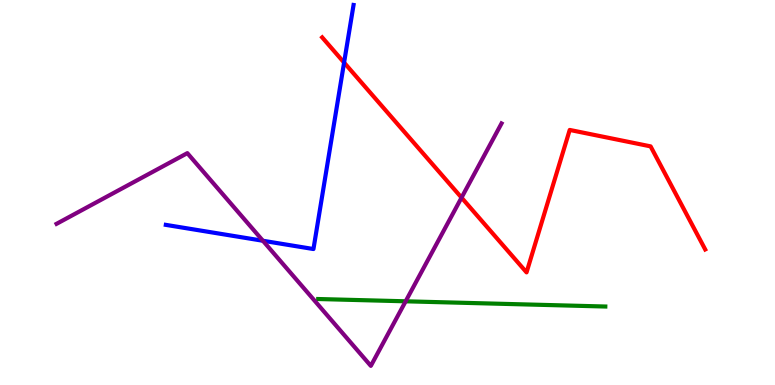[{'lines': ['blue', 'red'], 'intersections': [{'x': 4.44, 'y': 8.37}]}, {'lines': ['green', 'red'], 'intersections': []}, {'lines': ['purple', 'red'], 'intersections': [{'x': 5.96, 'y': 4.87}]}, {'lines': ['blue', 'green'], 'intersections': []}, {'lines': ['blue', 'purple'], 'intersections': [{'x': 3.39, 'y': 3.75}]}, {'lines': ['green', 'purple'], 'intersections': [{'x': 5.23, 'y': 2.17}]}]